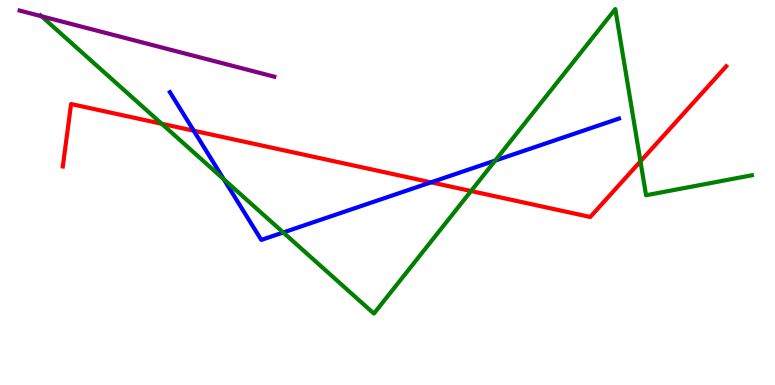[{'lines': ['blue', 'red'], 'intersections': [{'x': 2.5, 'y': 6.6}, {'x': 5.56, 'y': 5.26}]}, {'lines': ['green', 'red'], 'intersections': [{'x': 2.09, 'y': 6.79}, {'x': 6.08, 'y': 5.04}, {'x': 8.26, 'y': 5.81}]}, {'lines': ['purple', 'red'], 'intersections': []}, {'lines': ['blue', 'green'], 'intersections': [{'x': 2.89, 'y': 5.34}, {'x': 3.65, 'y': 3.96}, {'x': 6.39, 'y': 5.83}]}, {'lines': ['blue', 'purple'], 'intersections': []}, {'lines': ['green', 'purple'], 'intersections': [{'x': 0.536, 'y': 9.58}]}]